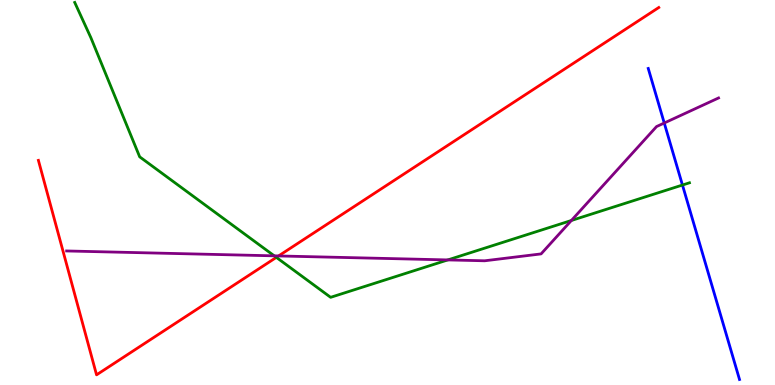[{'lines': ['blue', 'red'], 'intersections': []}, {'lines': ['green', 'red'], 'intersections': [{'x': 3.57, 'y': 3.31}]}, {'lines': ['purple', 'red'], 'intersections': [{'x': 3.59, 'y': 3.35}]}, {'lines': ['blue', 'green'], 'intersections': [{'x': 8.81, 'y': 5.19}]}, {'lines': ['blue', 'purple'], 'intersections': [{'x': 8.57, 'y': 6.8}]}, {'lines': ['green', 'purple'], 'intersections': [{'x': 3.54, 'y': 3.35}, {'x': 5.78, 'y': 3.25}, {'x': 7.37, 'y': 4.27}]}]